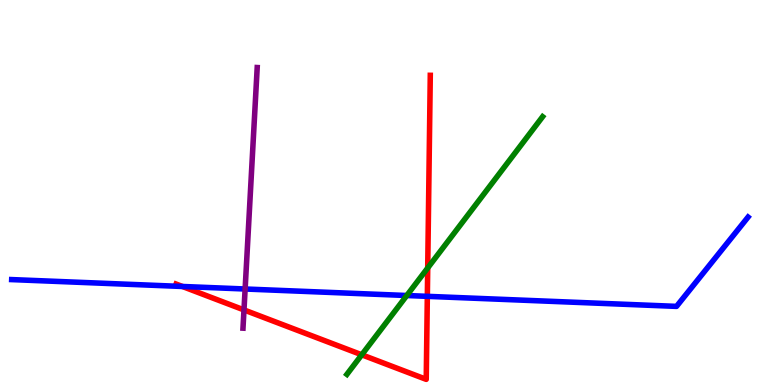[{'lines': ['blue', 'red'], 'intersections': [{'x': 2.35, 'y': 2.56}, {'x': 5.51, 'y': 2.3}]}, {'lines': ['green', 'red'], 'intersections': [{'x': 4.67, 'y': 0.785}, {'x': 5.52, 'y': 3.04}]}, {'lines': ['purple', 'red'], 'intersections': [{'x': 3.15, 'y': 1.95}]}, {'lines': ['blue', 'green'], 'intersections': [{'x': 5.25, 'y': 2.32}]}, {'lines': ['blue', 'purple'], 'intersections': [{'x': 3.16, 'y': 2.49}]}, {'lines': ['green', 'purple'], 'intersections': []}]